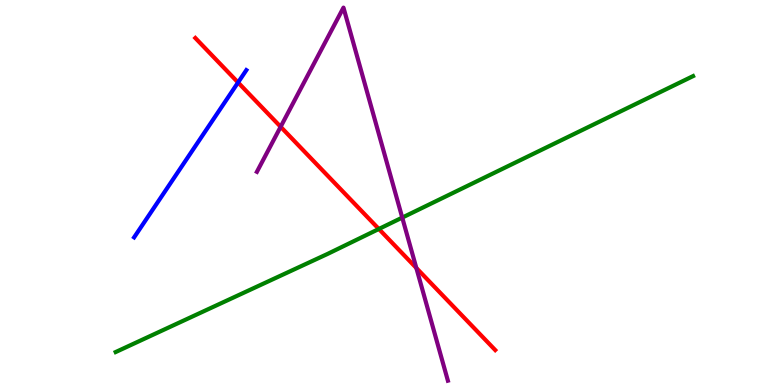[{'lines': ['blue', 'red'], 'intersections': [{'x': 3.07, 'y': 7.86}]}, {'lines': ['green', 'red'], 'intersections': [{'x': 4.89, 'y': 4.05}]}, {'lines': ['purple', 'red'], 'intersections': [{'x': 3.62, 'y': 6.71}, {'x': 5.37, 'y': 3.04}]}, {'lines': ['blue', 'green'], 'intersections': []}, {'lines': ['blue', 'purple'], 'intersections': []}, {'lines': ['green', 'purple'], 'intersections': [{'x': 5.19, 'y': 4.35}]}]